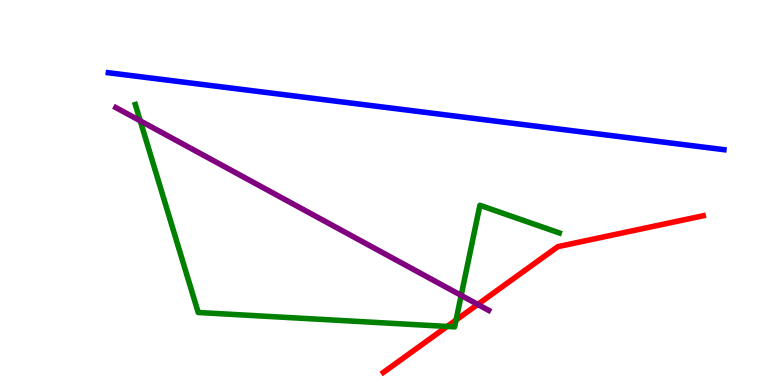[{'lines': ['blue', 'red'], 'intersections': []}, {'lines': ['green', 'red'], 'intersections': [{'x': 5.77, 'y': 1.52}, {'x': 5.88, 'y': 1.69}]}, {'lines': ['purple', 'red'], 'intersections': [{'x': 6.16, 'y': 2.09}]}, {'lines': ['blue', 'green'], 'intersections': []}, {'lines': ['blue', 'purple'], 'intersections': []}, {'lines': ['green', 'purple'], 'intersections': [{'x': 1.81, 'y': 6.86}, {'x': 5.95, 'y': 2.33}]}]